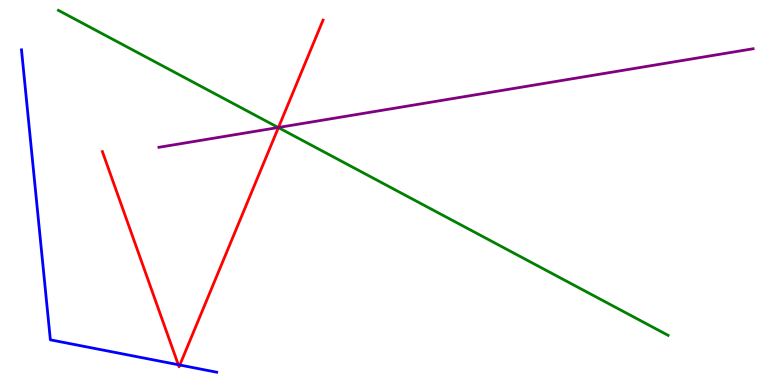[{'lines': ['blue', 'red'], 'intersections': [{'x': 2.3, 'y': 0.526}, {'x': 2.32, 'y': 0.519}]}, {'lines': ['green', 'red'], 'intersections': [{'x': 3.59, 'y': 6.69}]}, {'lines': ['purple', 'red'], 'intersections': [{'x': 3.59, 'y': 6.69}]}, {'lines': ['blue', 'green'], 'intersections': []}, {'lines': ['blue', 'purple'], 'intersections': []}, {'lines': ['green', 'purple'], 'intersections': [{'x': 3.59, 'y': 6.69}]}]